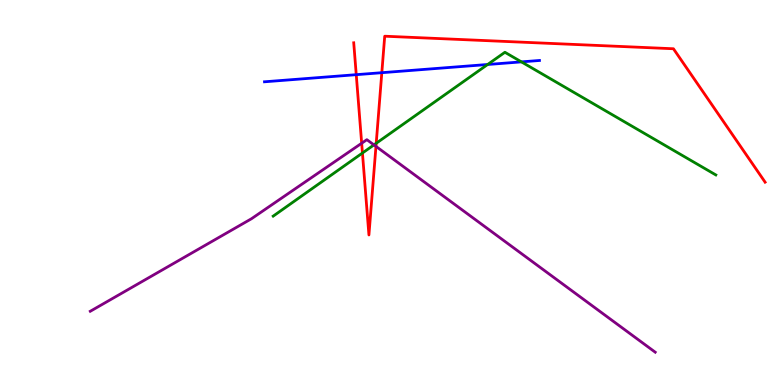[{'lines': ['blue', 'red'], 'intersections': [{'x': 4.6, 'y': 8.06}, {'x': 4.93, 'y': 8.11}]}, {'lines': ['green', 'red'], 'intersections': [{'x': 4.68, 'y': 6.03}, {'x': 4.85, 'y': 6.28}]}, {'lines': ['purple', 'red'], 'intersections': [{'x': 4.67, 'y': 6.28}, {'x': 4.85, 'y': 6.2}]}, {'lines': ['blue', 'green'], 'intersections': [{'x': 6.29, 'y': 8.32}, {'x': 6.73, 'y': 8.39}]}, {'lines': ['blue', 'purple'], 'intersections': []}, {'lines': ['green', 'purple'], 'intersections': [{'x': 4.82, 'y': 6.24}]}]